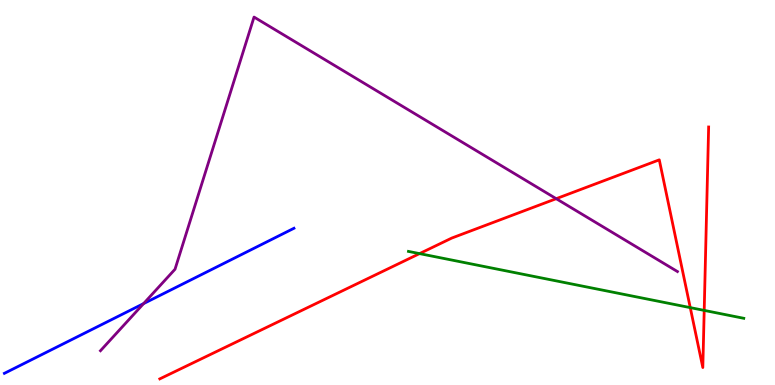[{'lines': ['blue', 'red'], 'intersections': []}, {'lines': ['green', 'red'], 'intersections': [{'x': 5.41, 'y': 3.41}, {'x': 8.91, 'y': 2.01}, {'x': 9.09, 'y': 1.94}]}, {'lines': ['purple', 'red'], 'intersections': [{'x': 7.18, 'y': 4.84}]}, {'lines': ['blue', 'green'], 'intersections': []}, {'lines': ['blue', 'purple'], 'intersections': [{'x': 1.85, 'y': 2.11}]}, {'lines': ['green', 'purple'], 'intersections': []}]